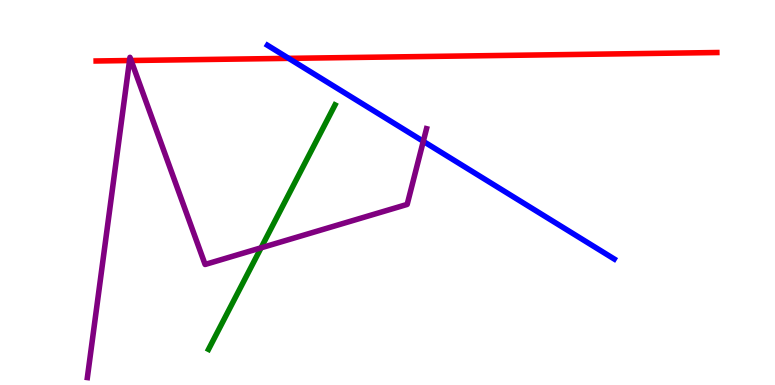[{'lines': ['blue', 'red'], 'intersections': [{'x': 3.73, 'y': 8.48}]}, {'lines': ['green', 'red'], 'intersections': []}, {'lines': ['purple', 'red'], 'intersections': [{'x': 1.67, 'y': 8.43}, {'x': 1.69, 'y': 8.43}]}, {'lines': ['blue', 'green'], 'intersections': []}, {'lines': ['blue', 'purple'], 'intersections': [{'x': 5.46, 'y': 6.33}]}, {'lines': ['green', 'purple'], 'intersections': [{'x': 3.37, 'y': 3.56}]}]